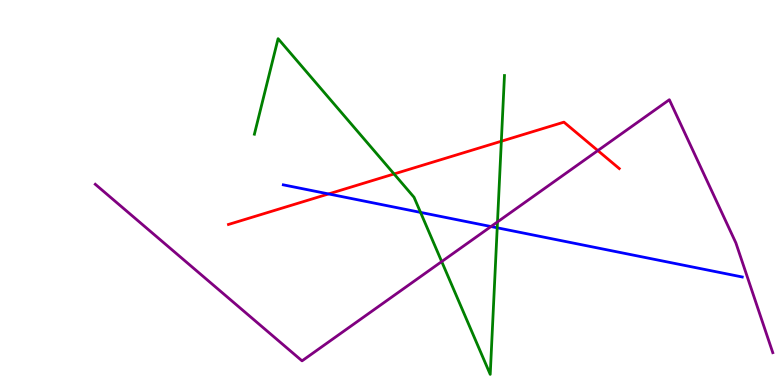[{'lines': ['blue', 'red'], 'intersections': [{'x': 4.24, 'y': 4.96}]}, {'lines': ['green', 'red'], 'intersections': [{'x': 5.08, 'y': 5.48}, {'x': 6.47, 'y': 6.33}]}, {'lines': ['purple', 'red'], 'intersections': [{'x': 7.71, 'y': 6.09}]}, {'lines': ['blue', 'green'], 'intersections': [{'x': 5.43, 'y': 4.48}, {'x': 6.42, 'y': 4.08}]}, {'lines': ['blue', 'purple'], 'intersections': [{'x': 6.34, 'y': 4.12}]}, {'lines': ['green', 'purple'], 'intersections': [{'x': 5.7, 'y': 3.21}, {'x': 6.42, 'y': 4.24}]}]